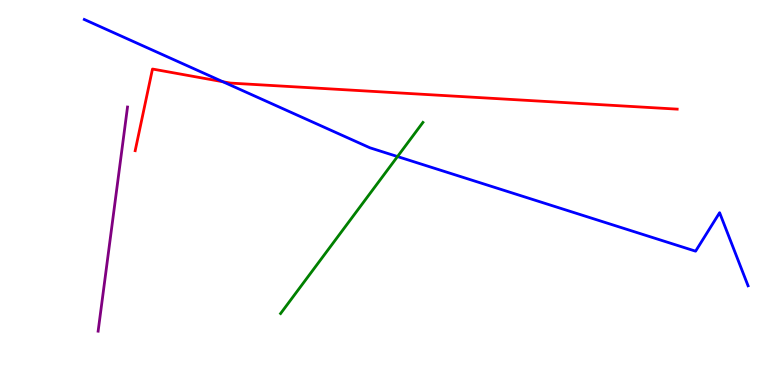[{'lines': ['blue', 'red'], 'intersections': [{'x': 2.88, 'y': 7.88}]}, {'lines': ['green', 'red'], 'intersections': []}, {'lines': ['purple', 'red'], 'intersections': []}, {'lines': ['blue', 'green'], 'intersections': [{'x': 5.13, 'y': 5.93}]}, {'lines': ['blue', 'purple'], 'intersections': []}, {'lines': ['green', 'purple'], 'intersections': []}]